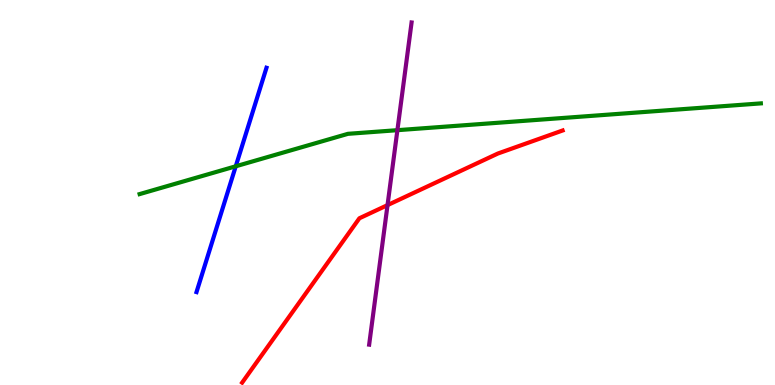[{'lines': ['blue', 'red'], 'intersections': []}, {'lines': ['green', 'red'], 'intersections': []}, {'lines': ['purple', 'red'], 'intersections': [{'x': 5.0, 'y': 4.67}]}, {'lines': ['blue', 'green'], 'intersections': [{'x': 3.04, 'y': 5.68}]}, {'lines': ['blue', 'purple'], 'intersections': []}, {'lines': ['green', 'purple'], 'intersections': [{'x': 5.13, 'y': 6.62}]}]